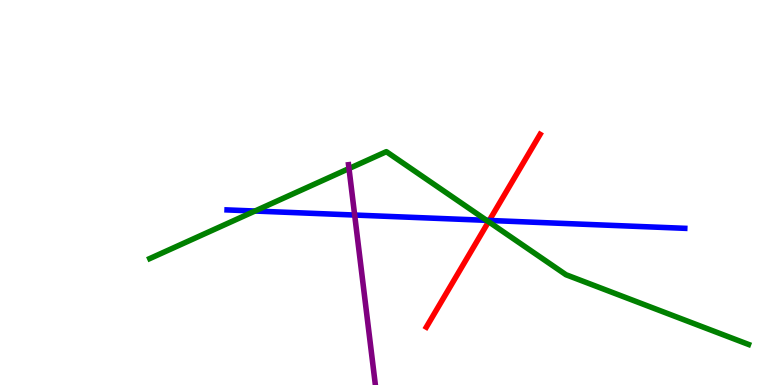[{'lines': ['blue', 'red'], 'intersections': [{'x': 6.31, 'y': 4.27}]}, {'lines': ['green', 'red'], 'intersections': [{'x': 6.3, 'y': 4.24}]}, {'lines': ['purple', 'red'], 'intersections': []}, {'lines': ['blue', 'green'], 'intersections': [{'x': 3.29, 'y': 4.52}, {'x': 6.28, 'y': 4.28}]}, {'lines': ['blue', 'purple'], 'intersections': [{'x': 4.58, 'y': 4.41}]}, {'lines': ['green', 'purple'], 'intersections': [{'x': 4.5, 'y': 5.62}]}]